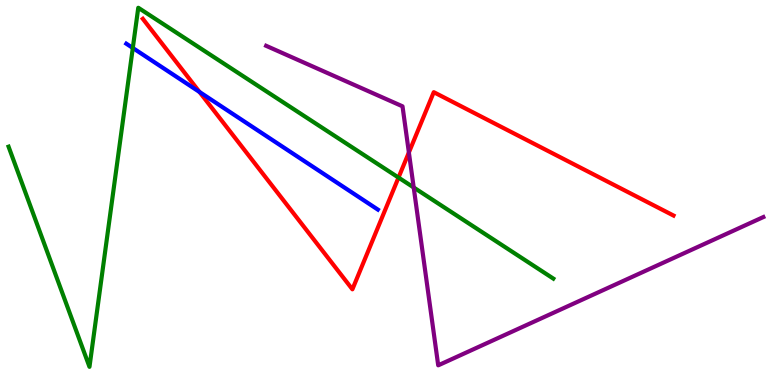[{'lines': ['blue', 'red'], 'intersections': [{'x': 2.57, 'y': 7.61}]}, {'lines': ['green', 'red'], 'intersections': [{'x': 5.14, 'y': 5.39}]}, {'lines': ['purple', 'red'], 'intersections': [{'x': 5.28, 'y': 6.04}]}, {'lines': ['blue', 'green'], 'intersections': [{'x': 1.71, 'y': 8.75}]}, {'lines': ['blue', 'purple'], 'intersections': []}, {'lines': ['green', 'purple'], 'intersections': [{'x': 5.34, 'y': 5.13}]}]